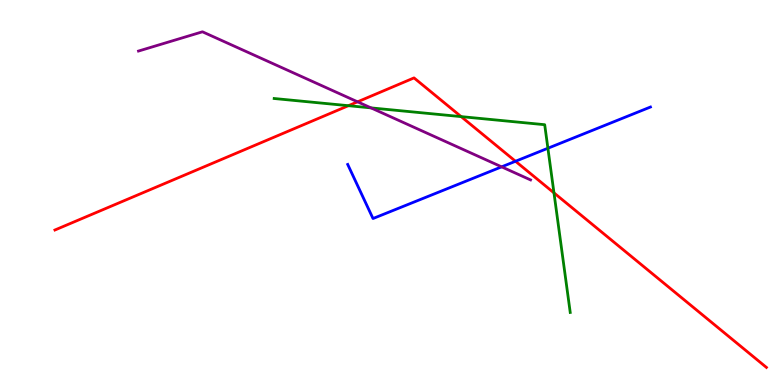[{'lines': ['blue', 'red'], 'intersections': [{'x': 6.65, 'y': 5.81}]}, {'lines': ['green', 'red'], 'intersections': [{'x': 4.5, 'y': 7.25}, {'x': 5.95, 'y': 6.97}, {'x': 7.15, 'y': 4.99}]}, {'lines': ['purple', 'red'], 'intersections': [{'x': 4.61, 'y': 7.36}]}, {'lines': ['blue', 'green'], 'intersections': [{'x': 7.07, 'y': 6.15}]}, {'lines': ['blue', 'purple'], 'intersections': [{'x': 6.47, 'y': 5.67}]}, {'lines': ['green', 'purple'], 'intersections': [{'x': 4.79, 'y': 7.2}]}]